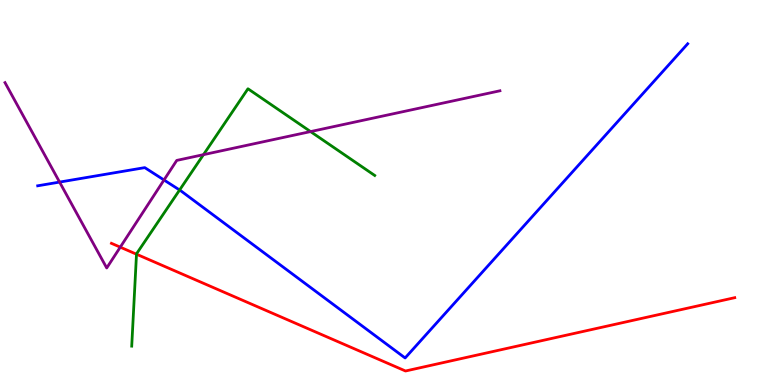[{'lines': ['blue', 'red'], 'intersections': []}, {'lines': ['green', 'red'], 'intersections': [{'x': 1.76, 'y': 3.4}]}, {'lines': ['purple', 'red'], 'intersections': [{'x': 1.55, 'y': 3.58}]}, {'lines': ['blue', 'green'], 'intersections': [{'x': 2.32, 'y': 5.06}]}, {'lines': ['blue', 'purple'], 'intersections': [{'x': 0.769, 'y': 5.27}, {'x': 2.12, 'y': 5.33}]}, {'lines': ['green', 'purple'], 'intersections': [{'x': 2.63, 'y': 5.98}, {'x': 4.01, 'y': 6.58}]}]